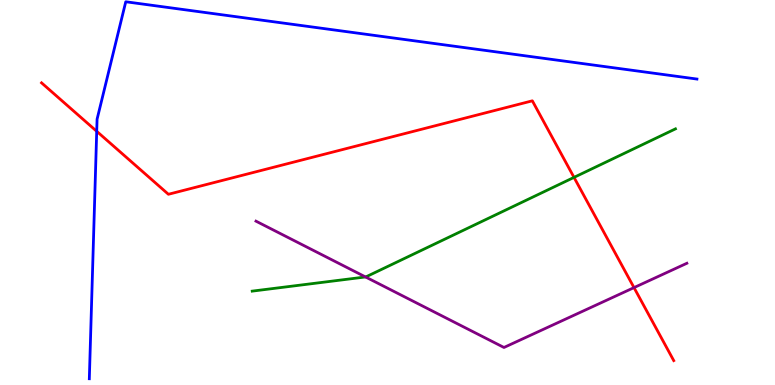[{'lines': ['blue', 'red'], 'intersections': [{'x': 1.25, 'y': 6.59}]}, {'lines': ['green', 'red'], 'intersections': [{'x': 7.41, 'y': 5.39}]}, {'lines': ['purple', 'red'], 'intersections': [{'x': 8.18, 'y': 2.53}]}, {'lines': ['blue', 'green'], 'intersections': []}, {'lines': ['blue', 'purple'], 'intersections': []}, {'lines': ['green', 'purple'], 'intersections': [{'x': 4.72, 'y': 2.81}]}]